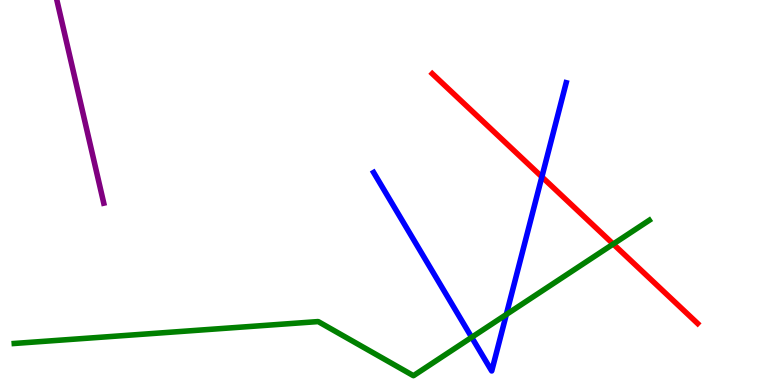[{'lines': ['blue', 'red'], 'intersections': [{'x': 6.99, 'y': 5.41}]}, {'lines': ['green', 'red'], 'intersections': [{'x': 7.91, 'y': 3.66}]}, {'lines': ['purple', 'red'], 'intersections': []}, {'lines': ['blue', 'green'], 'intersections': [{'x': 6.09, 'y': 1.24}, {'x': 6.53, 'y': 1.83}]}, {'lines': ['blue', 'purple'], 'intersections': []}, {'lines': ['green', 'purple'], 'intersections': []}]